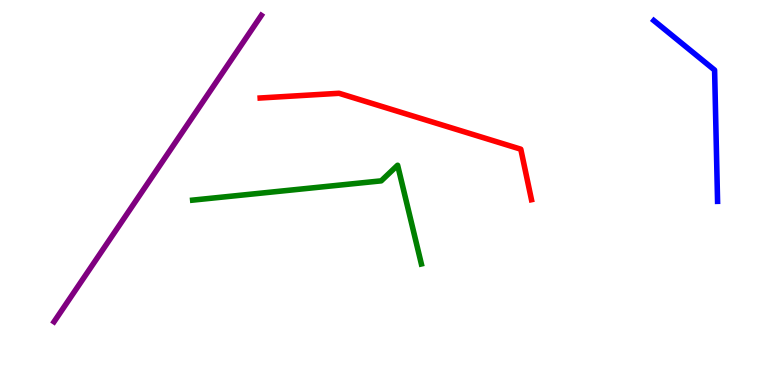[{'lines': ['blue', 'red'], 'intersections': []}, {'lines': ['green', 'red'], 'intersections': []}, {'lines': ['purple', 'red'], 'intersections': []}, {'lines': ['blue', 'green'], 'intersections': []}, {'lines': ['blue', 'purple'], 'intersections': []}, {'lines': ['green', 'purple'], 'intersections': []}]